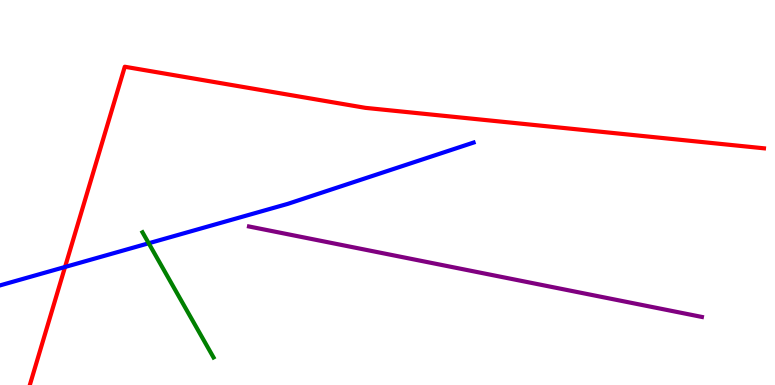[{'lines': ['blue', 'red'], 'intersections': [{'x': 0.839, 'y': 3.07}]}, {'lines': ['green', 'red'], 'intersections': []}, {'lines': ['purple', 'red'], 'intersections': []}, {'lines': ['blue', 'green'], 'intersections': [{'x': 1.92, 'y': 3.68}]}, {'lines': ['blue', 'purple'], 'intersections': []}, {'lines': ['green', 'purple'], 'intersections': []}]